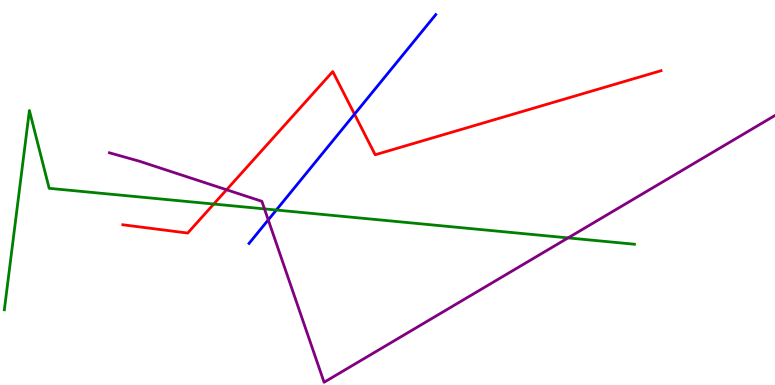[{'lines': ['blue', 'red'], 'intersections': [{'x': 4.57, 'y': 7.03}]}, {'lines': ['green', 'red'], 'intersections': [{'x': 2.76, 'y': 4.7}]}, {'lines': ['purple', 'red'], 'intersections': [{'x': 2.92, 'y': 5.07}]}, {'lines': ['blue', 'green'], 'intersections': [{'x': 3.57, 'y': 4.54}]}, {'lines': ['blue', 'purple'], 'intersections': [{'x': 3.46, 'y': 4.29}]}, {'lines': ['green', 'purple'], 'intersections': [{'x': 3.41, 'y': 4.57}, {'x': 7.33, 'y': 3.82}]}]